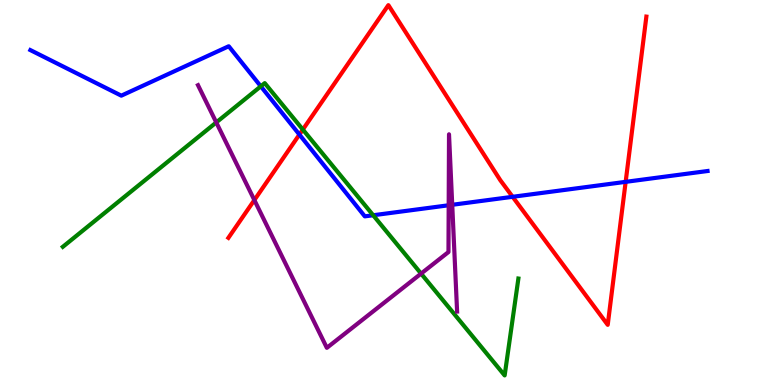[{'lines': ['blue', 'red'], 'intersections': [{'x': 3.86, 'y': 6.5}, {'x': 6.61, 'y': 4.89}, {'x': 8.07, 'y': 5.28}]}, {'lines': ['green', 'red'], 'intersections': [{'x': 3.91, 'y': 6.63}]}, {'lines': ['purple', 'red'], 'intersections': [{'x': 3.28, 'y': 4.8}]}, {'lines': ['blue', 'green'], 'intersections': [{'x': 3.37, 'y': 7.76}, {'x': 4.82, 'y': 4.41}]}, {'lines': ['blue', 'purple'], 'intersections': [{'x': 5.79, 'y': 4.67}, {'x': 5.84, 'y': 4.68}]}, {'lines': ['green', 'purple'], 'intersections': [{'x': 2.79, 'y': 6.82}, {'x': 5.43, 'y': 2.89}]}]